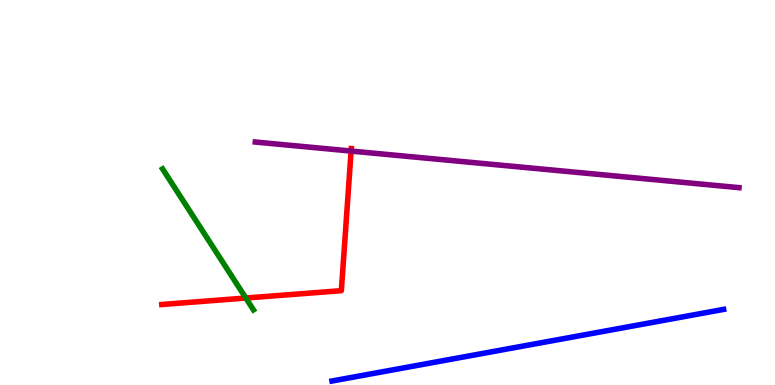[{'lines': ['blue', 'red'], 'intersections': []}, {'lines': ['green', 'red'], 'intersections': [{'x': 3.17, 'y': 2.26}]}, {'lines': ['purple', 'red'], 'intersections': [{'x': 4.53, 'y': 6.08}]}, {'lines': ['blue', 'green'], 'intersections': []}, {'lines': ['blue', 'purple'], 'intersections': []}, {'lines': ['green', 'purple'], 'intersections': []}]